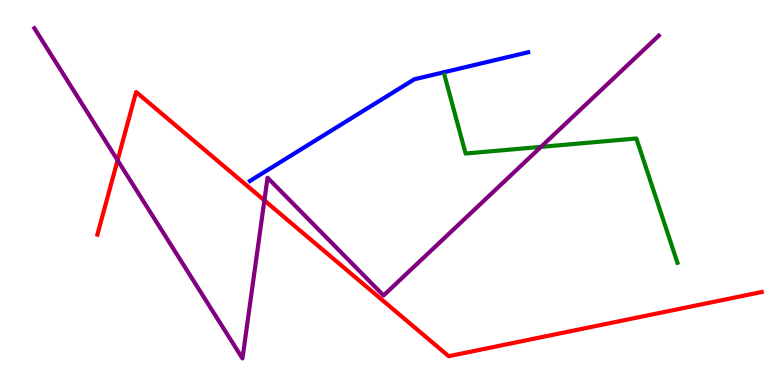[{'lines': ['blue', 'red'], 'intersections': []}, {'lines': ['green', 'red'], 'intersections': []}, {'lines': ['purple', 'red'], 'intersections': [{'x': 1.52, 'y': 5.84}, {'x': 3.41, 'y': 4.79}]}, {'lines': ['blue', 'green'], 'intersections': []}, {'lines': ['blue', 'purple'], 'intersections': []}, {'lines': ['green', 'purple'], 'intersections': [{'x': 6.98, 'y': 6.18}]}]